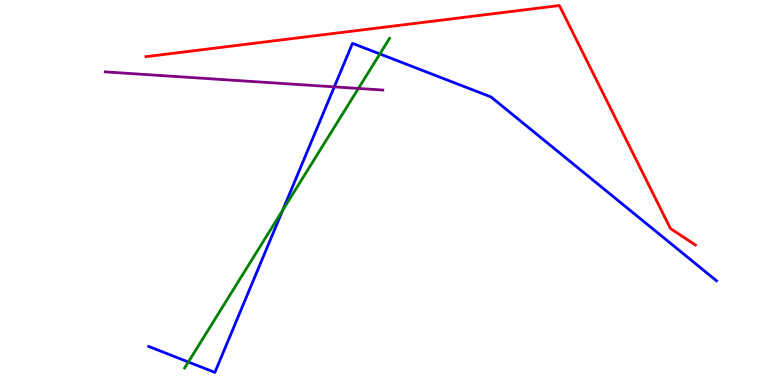[{'lines': ['blue', 'red'], 'intersections': []}, {'lines': ['green', 'red'], 'intersections': []}, {'lines': ['purple', 'red'], 'intersections': []}, {'lines': ['blue', 'green'], 'intersections': [{'x': 2.43, 'y': 0.598}, {'x': 3.65, 'y': 4.54}, {'x': 4.9, 'y': 8.6}]}, {'lines': ['blue', 'purple'], 'intersections': [{'x': 4.31, 'y': 7.74}]}, {'lines': ['green', 'purple'], 'intersections': [{'x': 4.62, 'y': 7.7}]}]